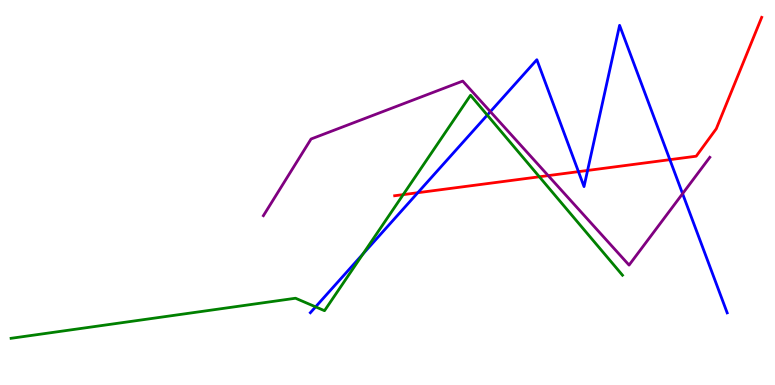[{'lines': ['blue', 'red'], 'intersections': [{'x': 5.39, 'y': 4.99}, {'x': 7.46, 'y': 5.54}, {'x': 7.58, 'y': 5.57}, {'x': 8.64, 'y': 5.85}]}, {'lines': ['green', 'red'], 'intersections': [{'x': 5.2, 'y': 4.94}, {'x': 6.96, 'y': 5.41}]}, {'lines': ['purple', 'red'], 'intersections': [{'x': 7.07, 'y': 5.44}]}, {'lines': ['blue', 'green'], 'intersections': [{'x': 4.07, 'y': 2.03}, {'x': 4.68, 'y': 3.41}, {'x': 6.29, 'y': 7.01}]}, {'lines': ['blue', 'purple'], 'intersections': [{'x': 6.33, 'y': 7.1}, {'x': 8.81, 'y': 4.97}]}, {'lines': ['green', 'purple'], 'intersections': []}]